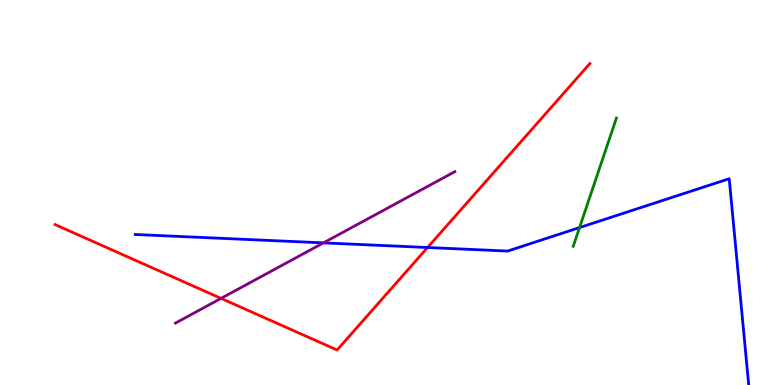[{'lines': ['blue', 'red'], 'intersections': [{'x': 5.52, 'y': 3.57}]}, {'lines': ['green', 'red'], 'intersections': []}, {'lines': ['purple', 'red'], 'intersections': [{'x': 2.85, 'y': 2.25}]}, {'lines': ['blue', 'green'], 'intersections': [{'x': 7.48, 'y': 4.09}]}, {'lines': ['blue', 'purple'], 'intersections': [{'x': 4.17, 'y': 3.69}]}, {'lines': ['green', 'purple'], 'intersections': []}]